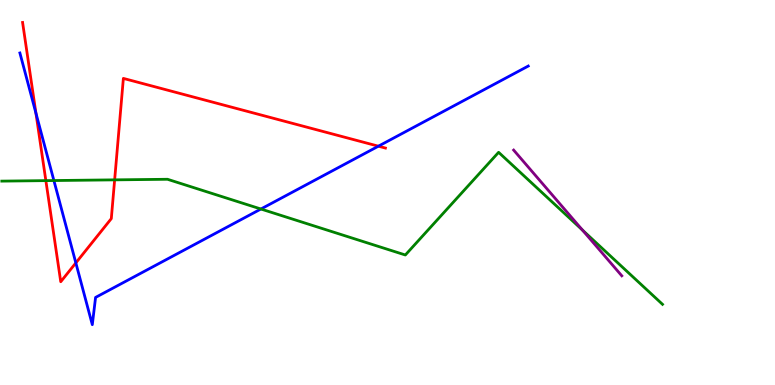[{'lines': ['blue', 'red'], 'intersections': [{'x': 0.464, 'y': 7.06}, {'x': 0.979, 'y': 3.17}, {'x': 4.88, 'y': 6.2}]}, {'lines': ['green', 'red'], 'intersections': [{'x': 0.592, 'y': 5.31}, {'x': 1.48, 'y': 5.33}]}, {'lines': ['purple', 'red'], 'intersections': []}, {'lines': ['blue', 'green'], 'intersections': [{'x': 0.695, 'y': 5.31}, {'x': 3.37, 'y': 4.57}]}, {'lines': ['blue', 'purple'], 'intersections': []}, {'lines': ['green', 'purple'], 'intersections': [{'x': 7.52, 'y': 4.02}]}]